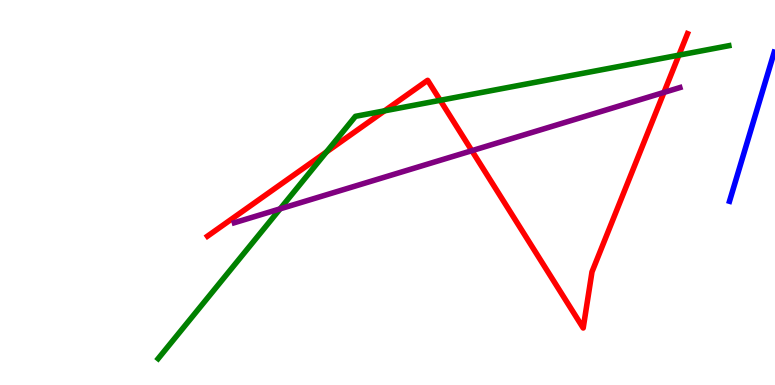[{'lines': ['blue', 'red'], 'intersections': []}, {'lines': ['green', 'red'], 'intersections': [{'x': 4.21, 'y': 6.05}, {'x': 4.96, 'y': 7.12}, {'x': 5.68, 'y': 7.39}, {'x': 8.76, 'y': 8.57}]}, {'lines': ['purple', 'red'], 'intersections': [{'x': 6.09, 'y': 6.09}, {'x': 8.57, 'y': 7.6}]}, {'lines': ['blue', 'green'], 'intersections': []}, {'lines': ['blue', 'purple'], 'intersections': []}, {'lines': ['green', 'purple'], 'intersections': [{'x': 3.61, 'y': 4.58}]}]